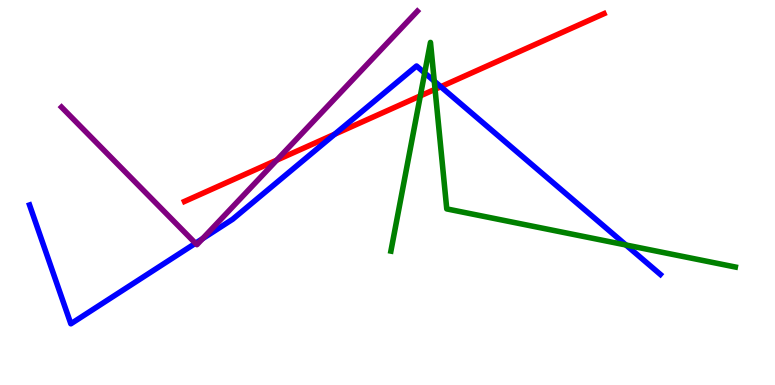[{'lines': ['blue', 'red'], 'intersections': [{'x': 4.32, 'y': 6.51}, {'x': 5.69, 'y': 7.75}]}, {'lines': ['green', 'red'], 'intersections': [{'x': 5.42, 'y': 7.51}, {'x': 5.61, 'y': 7.68}]}, {'lines': ['purple', 'red'], 'intersections': [{'x': 3.57, 'y': 5.84}]}, {'lines': ['blue', 'green'], 'intersections': [{'x': 5.48, 'y': 8.11}, {'x': 5.6, 'y': 7.89}, {'x': 8.08, 'y': 3.64}]}, {'lines': ['blue', 'purple'], 'intersections': [{'x': 2.52, 'y': 3.68}, {'x': 2.61, 'y': 3.8}]}, {'lines': ['green', 'purple'], 'intersections': []}]